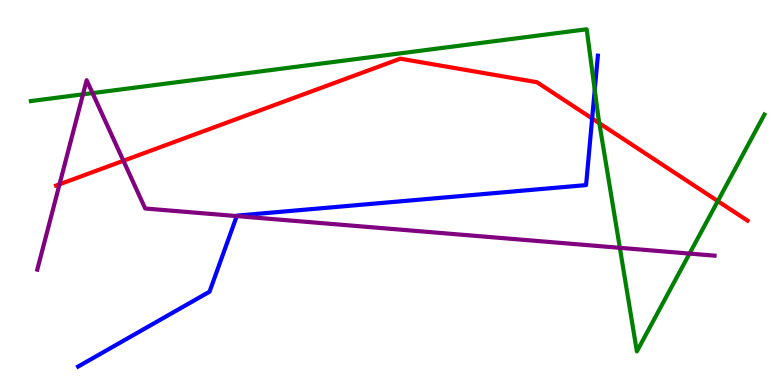[{'lines': ['blue', 'red'], 'intersections': [{'x': 7.64, 'y': 6.92}]}, {'lines': ['green', 'red'], 'intersections': [{'x': 7.73, 'y': 6.8}, {'x': 9.26, 'y': 4.78}]}, {'lines': ['purple', 'red'], 'intersections': [{'x': 0.768, 'y': 5.21}, {'x': 1.59, 'y': 5.82}]}, {'lines': ['blue', 'green'], 'intersections': [{'x': 7.67, 'y': 7.66}]}, {'lines': ['blue', 'purple'], 'intersections': [{'x': 3.05, 'y': 4.39}]}, {'lines': ['green', 'purple'], 'intersections': [{'x': 1.07, 'y': 7.55}, {'x': 1.19, 'y': 7.58}, {'x': 8.0, 'y': 3.56}, {'x': 8.9, 'y': 3.41}]}]